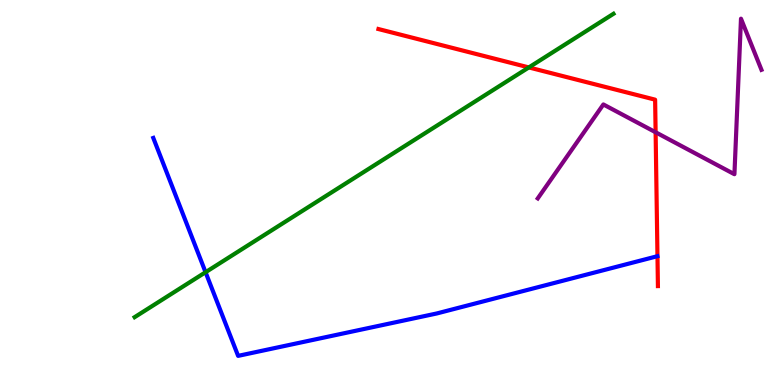[{'lines': ['blue', 'red'], 'intersections': []}, {'lines': ['green', 'red'], 'intersections': [{'x': 6.82, 'y': 8.25}]}, {'lines': ['purple', 'red'], 'intersections': [{'x': 8.46, 'y': 6.56}]}, {'lines': ['blue', 'green'], 'intersections': [{'x': 2.65, 'y': 2.93}]}, {'lines': ['blue', 'purple'], 'intersections': []}, {'lines': ['green', 'purple'], 'intersections': []}]